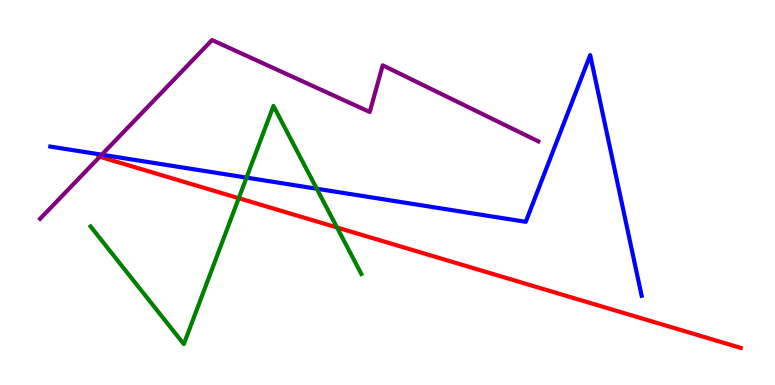[{'lines': ['blue', 'red'], 'intersections': []}, {'lines': ['green', 'red'], 'intersections': [{'x': 3.08, 'y': 4.85}, {'x': 4.35, 'y': 4.09}]}, {'lines': ['purple', 'red'], 'intersections': [{'x': 1.29, 'y': 5.93}]}, {'lines': ['blue', 'green'], 'intersections': [{'x': 3.18, 'y': 5.39}, {'x': 4.09, 'y': 5.1}]}, {'lines': ['blue', 'purple'], 'intersections': [{'x': 1.31, 'y': 5.98}]}, {'lines': ['green', 'purple'], 'intersections': []}]